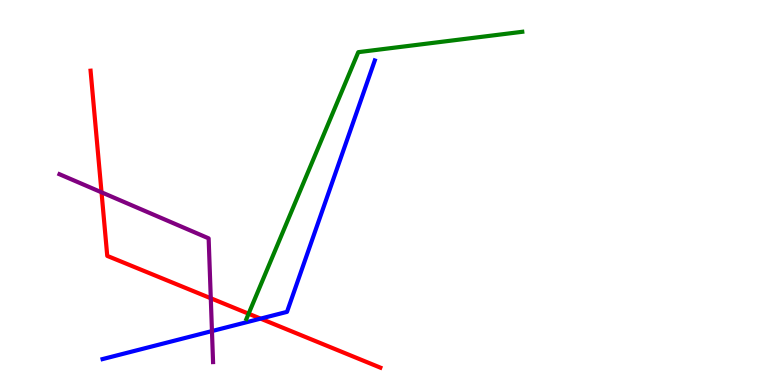[{'lines': ['blue', 'red'], 'intersections': [{'x': 3.36, 'y': 1.72}]}, {'lines': ['green', 'red'], 'intersections': [{'x': 3.21, 'y': 1.85}]}, {'lines': ['purple', 'red'], 'intersections': [{'x': 1.31, 'y': 5.01}, {'x': 2.72, 'y': 2.25}]}, {'lines': ['blue', 'green'], 'intersections': []}, {'lines': ['blue', 'purple'], 'intersections': [{'x': 2.73, 'y': 1.4}]}, {'lines': ['green', 'purple'], 'intersections': []}]